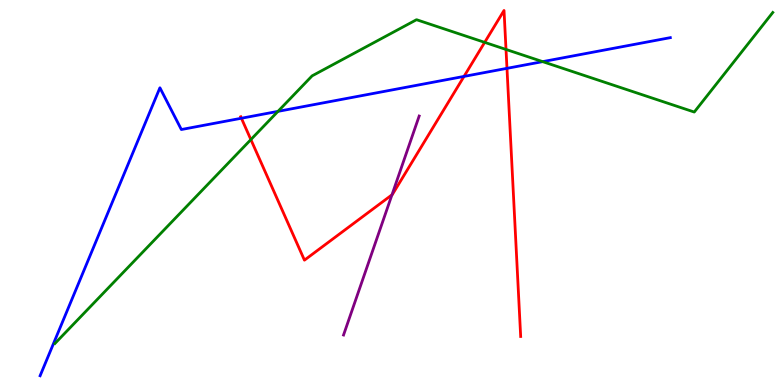[{'lines': ['blue', 'red'], 'intersections': [{'x': 3.11, 'y': 6.93}, {'x': 5.99, 'y': 8.02}, {'x': 6.54, 'y': 8.22}]}, {'lines': ['green', 'red'], 'intersections': [{'x': 3.24, 'y': 6.37}, {'x': 6.25, 'y': 8.9}, {'x': 6.53, 'y': 8.72}]}, {'lines': ['purple', 'red'], 'intersections': [{'x': 5.06, 'y': 4.94}]}, {'lines': ['blue', 'green'], 'intersections': [{'x': 3.59, 'y': 7.11}, {'x': 7.0, 'y': 8.4}]}, {'lines': ['blue', 'purple'], 'intersections': []}, {'lines': ['green', 'purple'], 'intersections': []}]